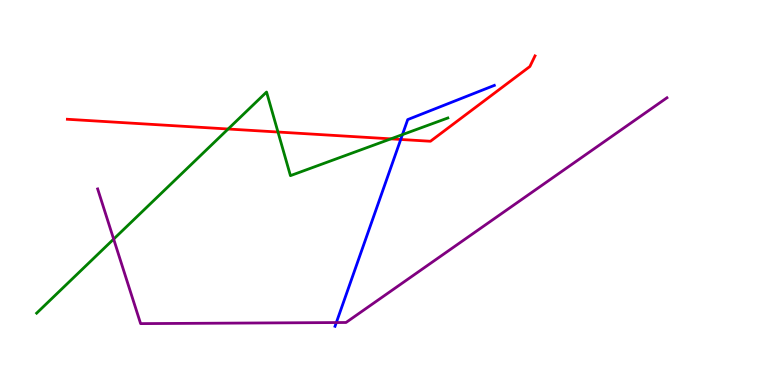[{'lines': ['blue', 'red'], 'intersections': [{'x': 5.17, 'y': 6.38}]}, {'lines': ['green', 'red'], 'intersections': [{'x': 2.94, 'y': 6.65}, {'x': 3.59, 'y': 6.57}, {'x': 5.04, 'y': 6.39}]}, {'lines': ['purple', 'red'], 'intersections': []}, {'lines': ['blue', 'green'], 'intersections': [{'x': 5.19, 'y': 6.5}]}, {'lines': ['blue', 'purple'], 'intersections': [{'x': 4.34, 'y': 1.62}]}, {'lines': ['green', 'purple'], 'intersections': [{'x': 1.47, 'y': 3.79}]}]